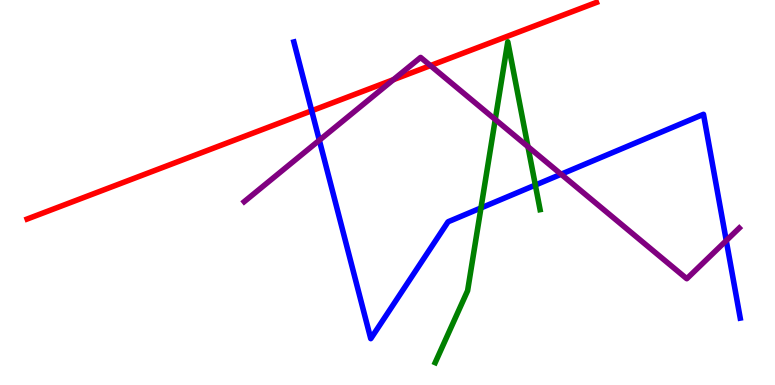[{'lines': ['blue', 'red'], 'intersections': [{'x': 4.02, 'y': 7.12}]}, {'lines': ['green', 'red'], 'intersections': []}, {'lines': ['purple', 'red'], 'intersections': [{'x': 5.08, 'y': 7.93}, {'x': 5.55, 'y': 8.3}]}, {'lines': ['blue', 'green'], 'intersections': [{'x': 6.21, 'y': 4.6}, {'x': 6.91, 'y': 5.19}]}, {'lines': ['blue', 'purple'], 'intersections': [{'x': 4.12, 'y': 6.36}, {'x': 7.24, 'y': 5.47}, {'x': 9.37, 'y': 3.75}]}, {'lines': ['green', 'purple'], 'intersections': [{'x': 6.39, 'y': 6.9}, {'x': 6.81, 'y': 6.19}]}]